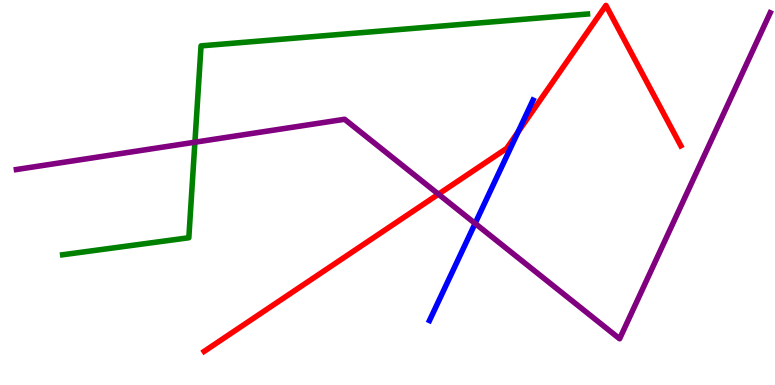[{'lines': ['blue', 'red'], 'intersections': [{'x': 6.68, 'y': 6.57}]}, {'lines': ['green', 'red'], 'intersections': []}, {'lines': ['purple', 'red'], 'intersections': [{'x': 5.66, 'y': 4.96}]}, {'lines': ['blue', 'green'], 'intersections': []}, {'lines': ['blue', 'purple'], 'intersections': [{'x': 6.13, 'y': 4.2}]}, {'lines': ['green', 'purple'], 'intersections': [{'x': 2.51, 'y': 6.31}]}]